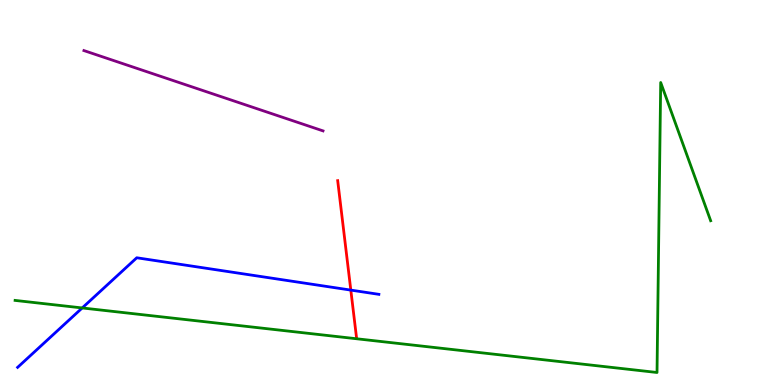[{'lines': ['blue', 'red'], 'intersections': [{'x': 4.53, 'y': 2.46}]}, {'lines': ['green', 'red'], 'intersections': []}, {'lines': ['purple', 'red'], 'intersections': []}, {'lines': ['blue', 'green'], 'intersections': [{'x': 1.06, 'y': 2.0}]}, {'lines': ['blue', 'purple'], 'intersections': []}, {'lines': ['green', 'purple'], 'intersections': []}]